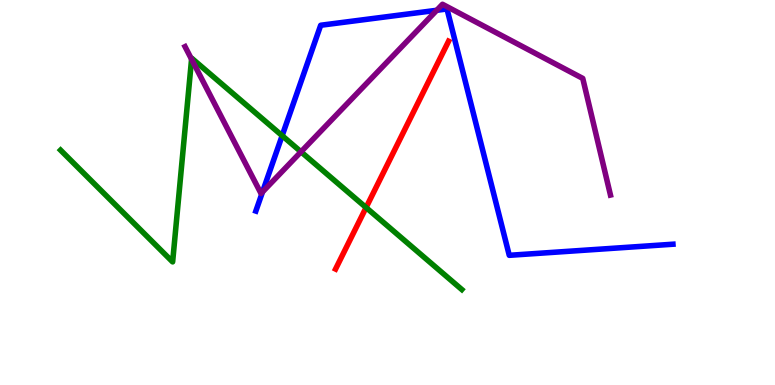[{'lines': ['blue', 'red'], 'intersections': []}, {'lines': ['green', 'red'], 'intersections': [{'x': 4.72, 'y': 4.61}]}, {'lines': ['purple', 'red'], 'intersections': []}, {'lines': ['blue', 'green'], 'intersections': [{'x': 3.64, 'y': 6.48}]}, {'lines': ['blue', 'purple'], 'intersections': [{'x': 3.39, 'y': 5.01}, {'x': 5.64, 'y': 9.73}]}, {'lines': ['green', 'purple'], 'intersections': [{'x': 2.47, 'y': 8.46}, {'x': 3.88, 'y': 6.06}]}]